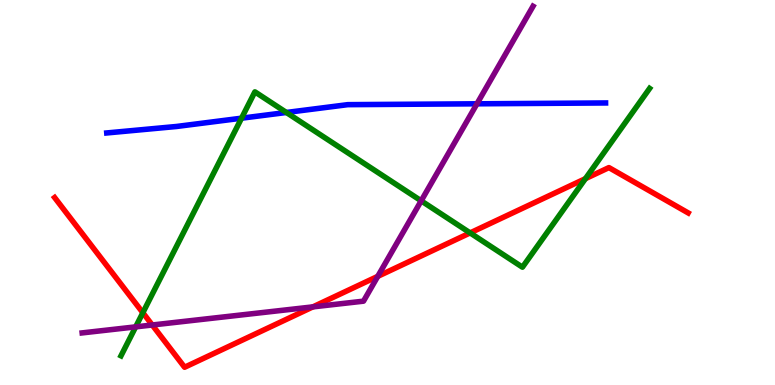[{'lines': ['blue', 'red'], 'intersections': []}, {'lines': ['green', 'red'], 'intersections': [{'x': 1.84, 'y': 1.88}, {'x': 6.07, 'y': 3.95}, {'x': 7.55, 'y': 5.36}]}, {'lines': ['purple', 'red'], 'intersections': [{'x': 1.96, 'y': 1.56}, {'x': 4.04, 'y': 2.03}, {'x': 4.87, 'y': 2.82}]}, {'lines': ['blue', 'green'], 'intersections': [{'x': 3.12, 'y': 6.93}, {'x': 3.7, 'y': 7.08}]}, {'lines': ['blue', 'purple'], 'intersections': [{'x': 6.15, 'y': 7.3}]}, {'lines': ['green', 'purple'], 'intersections': [{'x': 1.75, 'y': 1.51}, {'x': 5.43, 'y': 4.78}]}]